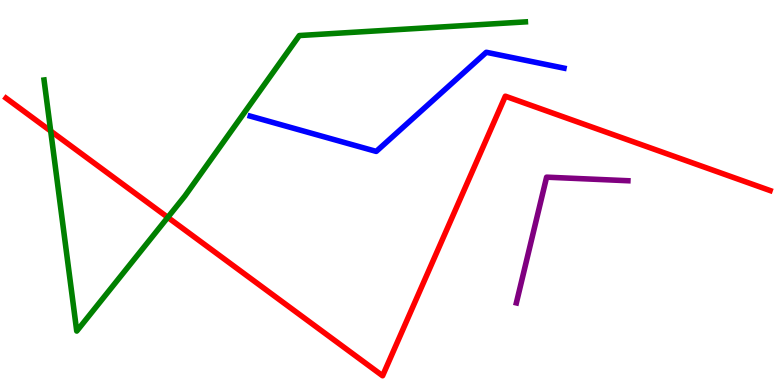[{'lines': ['blue', 'red'], 'intersections': []}, {'lines': ['green', 'red'], 'intersections': [{'x': 0.654, 'y': 6.6}, {'x': 2.16, 'y': 4.35}]}, {'lines': ['purple', 'red'], 'intersections': []}, {'lines': ['blue', 'green'], 'intersections': []}, {'lines': ['blue', 'purple'], 'intersections': []}, {'lines': ['green', 'purple'], 'intersections': []}]